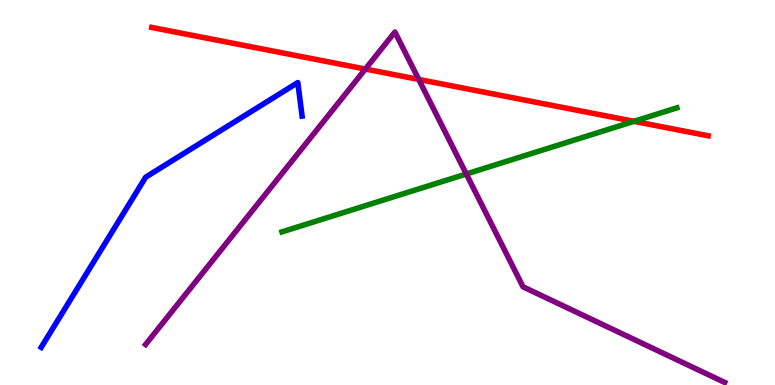[{'lines': ['blue', 'red'], 'intersections': []}, {'lines': ['green', 'red'], 'intersections': [{'x': 8.18, 'y': 6.85}]}, {'lines': ['purple', 'red'], 'intersections': [{'x': 4.71, 'y': 8.21}, {'x': 5.4, 'y': 7.94}]}, {'lines': ['blue', 'green'], 'intersections': []}, {'lines': ['blue', 'purple'], 'intersections': []}, {'lines': ['green', 'purple'], 'intersections': [{'x': 6.02, 'y': 5.48}]}]